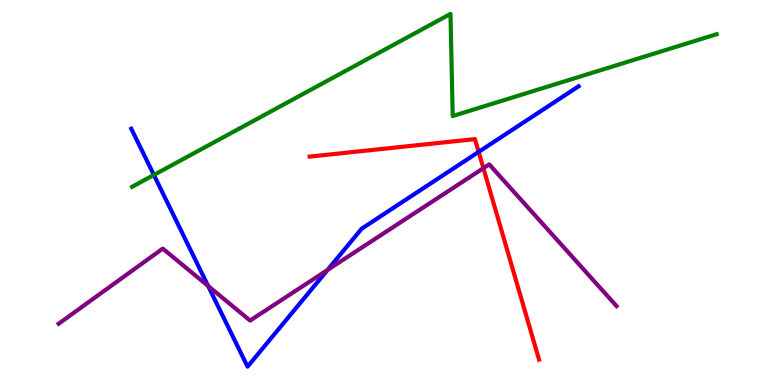[{'lines': ['blue', 'red'], 'intersections': [{'x': 6.18, 'y': 6.05}]}, {'lines': ['green', 'red'], 'intersections': []}, {'lines': ['purple', 'red'], 'intersections': [{'x': 6.24, 'y': 5.63}]}, {'lines': ['blue', 'green'], 'intersections': [{'x': 1.99, 'y': 5.46}]}, {'lines': ['blue', 'purple'], 'intersections': [{'x': 2.69, 'y': 2.57}, {'x': 4.23, 'y': 2.99}]}, {'lines': ['green', 'purple'], 'intersections': []}]